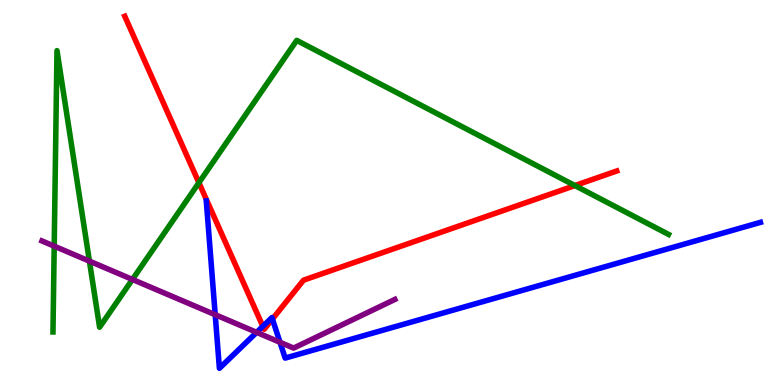[{'lines': ['blue', 'red'], 'intersections': [{'x': 3.39, 'y': 1.52}, {'x': 3.51, 'y': 1.71}]}, {'lines': ['green', 'red'], 'intersections': [{'x': 2.57, 'y': 5.25}, {'x': 7.42, 'y': 5.18}]}, {'lines': ['purple', 'red'], 'intersections': []}, {'lines': ['blue', 'green'], 'intersections': []}, {'lines': ['blue', 'purple'], 'intersections': [{'x': 2.78, 'y': 1.83}, {'x': 3.31, 'y': 1.37}, {'x': 3.61, 'y': 1.11}]}, {'lines': ['green', 'purple'], 'intersections': [{'x': 0.699, 'y': 3.61}, {'x': 1.15, 'y': 3.22}, {'x': 1.71, 'y': 2.74}]}]